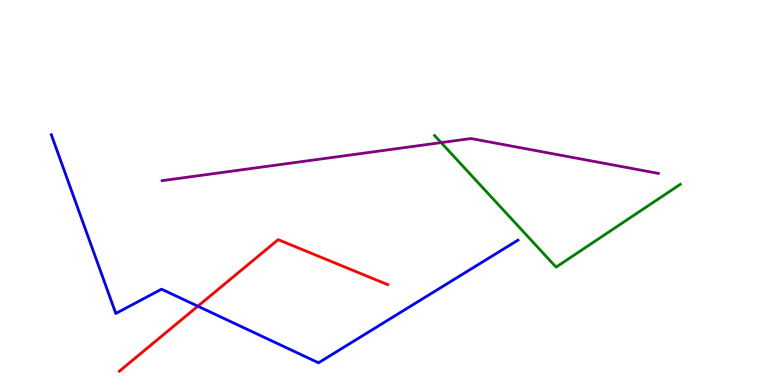[{'lines': ['blue', 'red'], 'intersections': [{'x': 2.55, 'y': 2.05}]}, {'lines': ['green', 'red'], 'intersections': []}, {'lines': ['purple', 'red'], 'intersections': []}, {'lines': ['blue', 'green'], 'intersections': []}, {'lines': ['blue', 'purple'], 'intersections': []}, {'lines': ['green', 'purple'], 'intersections': [{'x': 5.69, 'y': 6.3}]}]